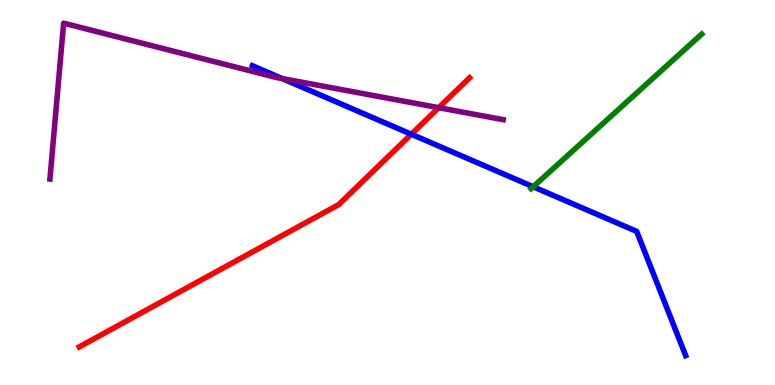[{'lines': ['blue', 'red'], 'intersections': [{'x': 5.31, 'y': 6.51}]}, {'lines': ['green', 'red'], 'intersections': []}, {'lines': ['purple', 'red'], 'intersections': [{'x': 5.66, 'y': 7.2}]}, {'lines': ['blue', 'green'], 'intersections': [{'x': 6.88, 'y': 5.15}]}, {'lines': ['blue', 'purple'], 'intersections': [{'x': 3.64, 'y': 7.96}]}, {'lines': ['green', 'purple'], 'intersections': []}]